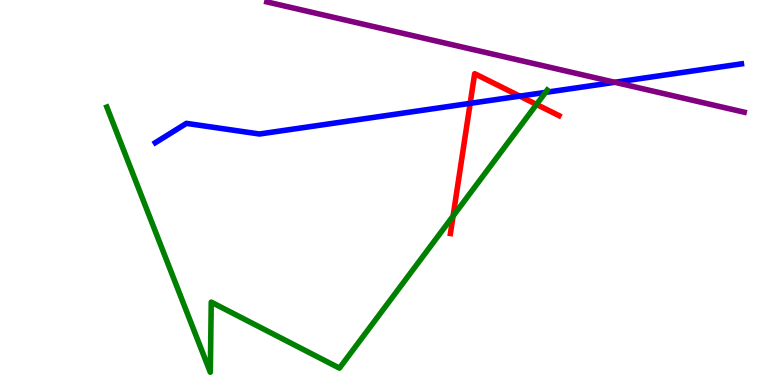[{'lines': ['blue', 'red'], 'intersections': [{'x': 6.07, 'y': 7.32}, {'x': 6.71, 'y': 7.5}]}, {'lines': ['green', 'red'], 'intersections': [{'x': 5.85, 'y': 4.39}, {'x': 6.92, 'y': 7.29}]}, {'lines': ['purple', 'red'], 'intersections': []}, {'lines': ['blue', 'green'], 'intersections': [{'x': 7.04, 'y': 7.6}]}, {'lines': ['blue', 'purple'], 'intersections': [{'x': 7.93, 'y': 7.86}]}, {'lines': ['green', 'purple'], 'intersections': []}]